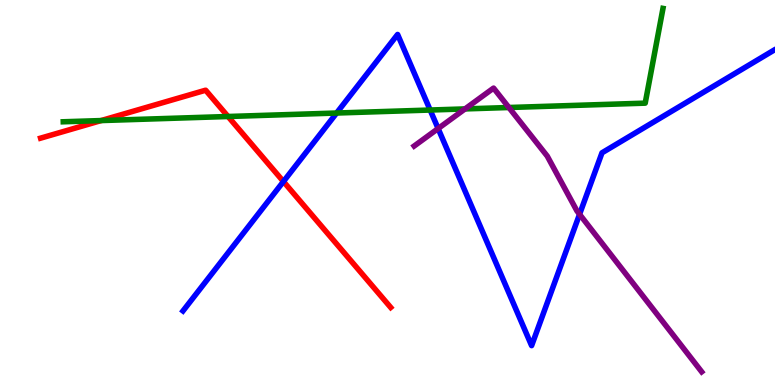[{'lines': ['blue', 'red'], 'intersections': [{'x': 3.66, 'y': 5.28}]}, {'lines': ['green', 'red'], 'intersections': [{'x': 1.3, 'y': 6.87}, {'x': 2.94, 'y': 6.97}]}, {'lines': ['purple', 'red'], 'intersections': []}, {'lines': ['blue', 'green'], 'intersections': [{'x': 4.34, 'y': 7.06}, {'x': 5.55, 'y': 7.14}]}, {'lines': ['blue', 'purple'], 'intersections': [{'x': 5.65, 'y': 6.66}, {'x': 7.48, 'y': 4.43}]}, {'lines': ['green', 'purple'], 'intersections': [{'x': 6.0, 'y': 7.17}, {'x': 6.57, 'y': 7.21}]}]